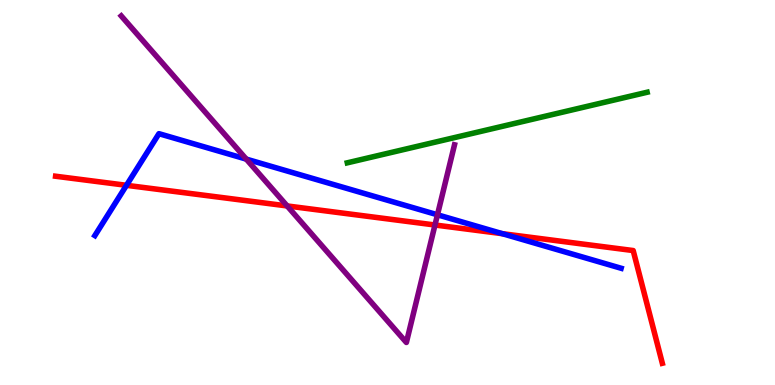[{'lines': ['blue', 'red'], 'intersections': [{'x': 1.63, 'y': 5.19}, {'x': 6.48, 'y': 3.93}]}, {'lines': ['green', 'red'], 'intersections': []}, {'lines': ['purple', 'red'], 'intersections': [{'x': 3.71, 'y': 4.65}, {'x': 5.61, 'y': 4.16}]}, {'lines': ['blue', 'green'], 'intersections': []}, {'lines': ['blue', 'purple'], 'intersections': [{'x': 3.18, 'y': 5.87}, {'x': 5.64, 'y': 4.42}]}, {'lines': ['green', 'purple'], 'intersections': []}]